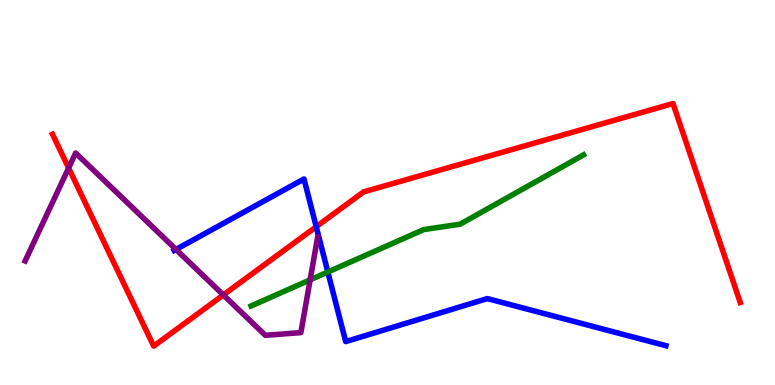[{'lines': ['blue', 'red'], 'intersections': [{'x': 4.08, 'y': 4.11}]}, {'lines': ['green', 'red'], 'intersections': []}, {'lines': ['purple', 'red'], 'intersections': [{'x': 0.885, 'y': 5.64}, {'x': 2.88, 'y': 2.34}]}, {'lines': ['blue', 'green'], 'intersections': [{'x': 4.23, 'y': 2.93}]}, {'lines': ['blue', 'purple'], 'intersections': [{'x': 2.27, 'y': 3.52}]}, {'lines': ['green', 'purple'], 'intersections': [{'x': 4.0, 'y': 2.73}]}]